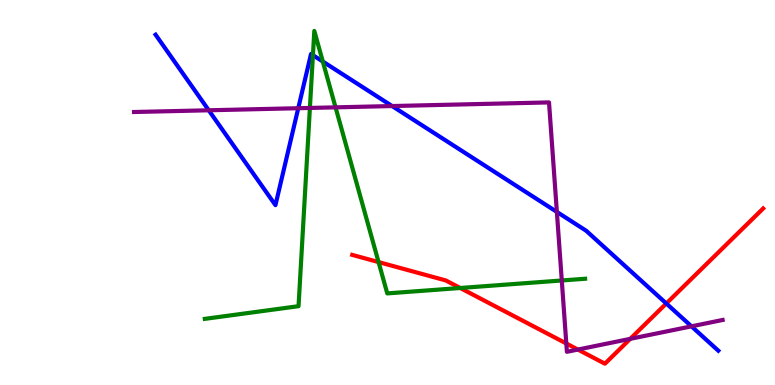[{'lines': ['blue', 'red'], 'intersections': [{'x': 8.6, 'y': 2.12}]}, {'lines': ['green', 'red'], 'intersections': [{'x': 4.88, 'y': 3.19}, {'x': 5.94, 'y': 2.52}]}, {'lines': ['purple', 'red'], 'intersections': [{'x': 7.31, 'y': 1.08}, {'x': 7.46, 'y': 0.921}, {'x': 8.13, 'y': 1.2}]}, {'lines': ['blue', 'green'], 'intersections': [{'x': 4.04, 'y': 8.57}, {'x': 4.17, 'y': 8.4}]}, {'lines': ['blue', 'purple'], 'intersections': [{'x': 2.69, 'y': 7.14}, {'x': 3.85, 'y': 7.19}, {'x': 5.06, 'y': 7.25}, {'x': 7.19, 'y': 4.5}, {'x': 8.92, 'y': 1.52}]}, {'lines': ['green', 'purple'], 'intersections': [{'x': 4.0, 'y': 7.2}, {'x': 4.33, 'y': 7.21}, {'x': 7.25, 'y': 2.71}]}]